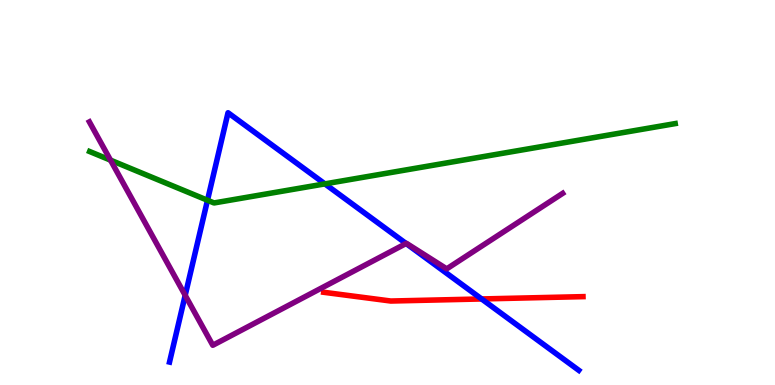[{'lines': ['blue', 'red'], 'intersections': [{'x': 6.21, 'y': 2.23}]}, {'lines': ['green', 'red'], 'intersections': []}, {'lines': ['purple', 'red'], 'intersections': []}, {'lines': ['blue', 'green'], 'intersections': [{'x': 2.68, 'y': 4.8}, {'x': 4.19, 'y': 5.22}]}, {'lines': ['blue', 'purple'], 'intersections': [{'x': 2.39, 'y': 2.33}, {'x': 5.24, 'y': 3.68}]}, {'lines': ['green', 'purple'], 'intersections': [{'x': 1.43, 'y': 5.84}]}]